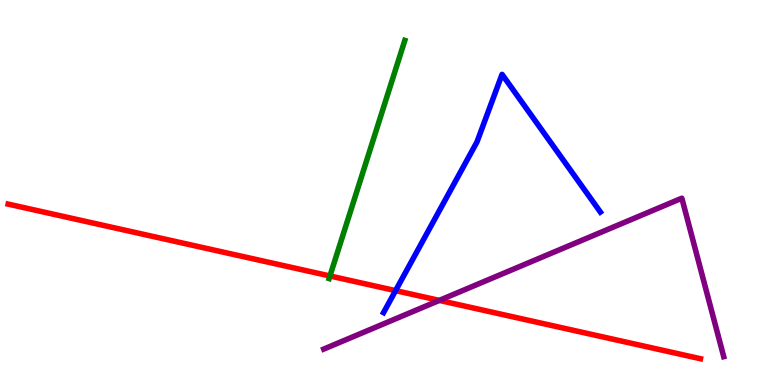[{'lines': ['blue', 'red'], 'intersections': [{'x': 5.1, 'y': 2.45}]}, {'lines': ['green', 'red'], 'intersections': [{'x': 4.26, 'y': 2.83}]}, {'lines': ['purple', 'red'], 'intersections': [{'x': 5.67, 'y': 2.2}]}, {'lines': ['blue', 'green'], 'intersections': []}, {'lines': ['blue', 'purple'], 'intersections': []}, {'lines': ['green', 'purple'], 'intersections': []}]